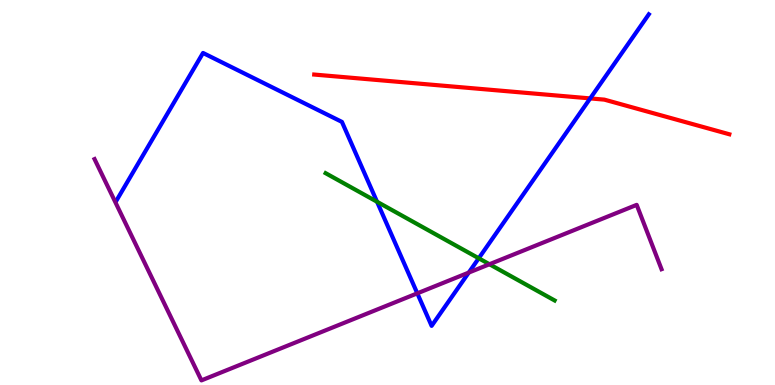[{'lines': ['blue', 'red'], 'intersections': [{'x': 7.62, 'y': 7.44}]}, {'lines': ['green', 'red'], 'intersections': []}, {'lines': ['purple', 'red'], 'intersections': []}, {'lines': ['blue', 'green'], 'intersections': [{'x': 4.86, 'y': 4.76}, {'x': 6.18, 'y': 3.29}]}, {'lines': ['blue', 'purple'], 'intersections': [{'x': 5.38, 'y': 2.38}, {'x': 6.05, 'y': 2.92}]}, {'lines': ['green', 'purple'], 'intersections': [{'x': 6.32, 'y': 3.14}]}]